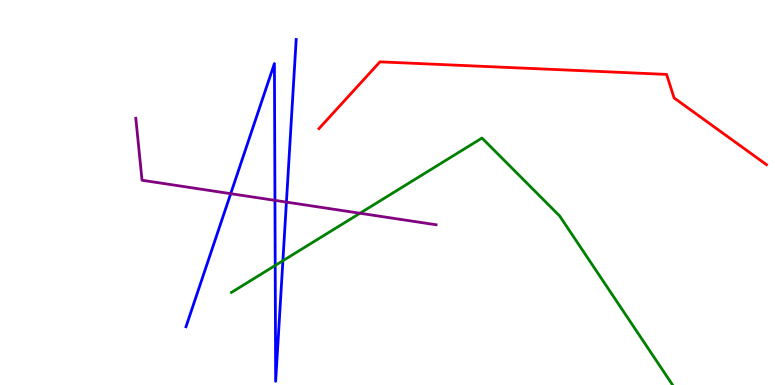[{'lines': ['blue', 'red'], 'intersections': []}, {'lines': ['green', 'red'], 'intersections': []}, {'lines': ['purple', 'red'], 'intersections': []}, {'lines': ['blue', 'green'], 'intersections': [{'x': 3.55, 'y': 3.1}, {'x': 3.65, 'y': 3.23}]}, {'lines': ['blue', 'purple'], 'intersections': [{'x': 2.98, 'y': 4.97}, {'x': 3.55, 'y': 4.8}, {'x': 3.7, 'y': 4.75}]}, {'lines': ['green', 'purple'], 'intersections': [{'x': 4.64, 'y': 4.46}]}]